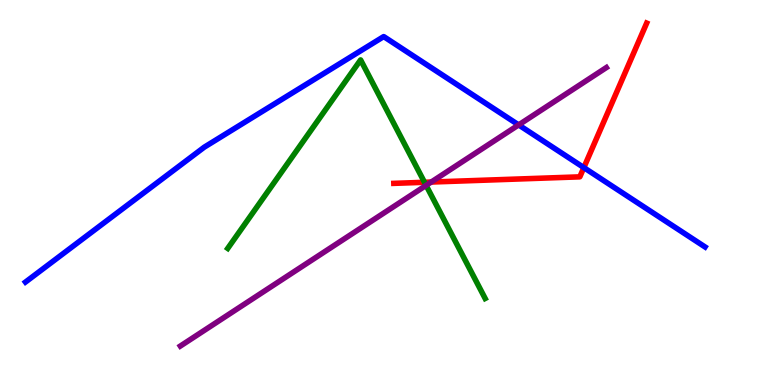[{'lines': ['blue', 'red'], 'intersections': [{'x': 7.53, 'y': 5.65}]}, {'lines': ['green', 'red'], 'intersections': [{'x': 5.48, 'y': 5.27}]}, {'lines': ['purple', 'red'], 'intersections': [{'x': 5.56, 'y': 5.27}]}, {'lines': ['blue', 'green'], 'intersections': []}, {'lines': ['blue', 'purple'], 'intersections': [{'x': 6.69, 'y': 6.76}]}, {'lines': ['green', 'purple'], 'intersections': [{'x': 5.5, 'y': 5.18}]}]